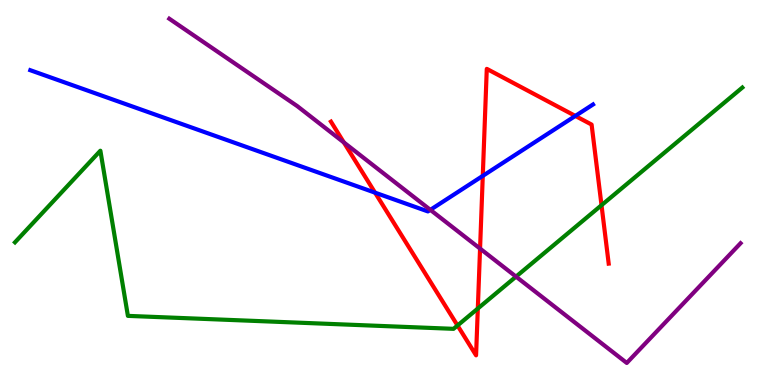[{'lines': ['blue', 'red'], 'intersections': [{'x': 4.84, 'y': 5.0}, {'x': 6.23, 'y': 5.43}, {'x': 7.42, 'y': 6.99}]}, {'lines': ['green', 'red'], 'intersections': [{'x': 5.9, 'y': 1.55}, {'x': 6.17, 'y': 1.99}, {'x': 7.76, 'y': 4.67}]}, {'lines': ['purple', 'red'], 'intersections': [{'x': 4.44, 'y': 6.3}, {'x': 6.19, 'y': 3.54}]}, {'lines': ['blue', 'green'], 'intersections': []}, {'lines': ['blue', 'purple'], 'intersections': [{'x': 5.55, 'y': 4.55}]}, {'lines': ['green', 'purple'], 'intersections': [{'x': 6.66, 'y': 2.81}]}]